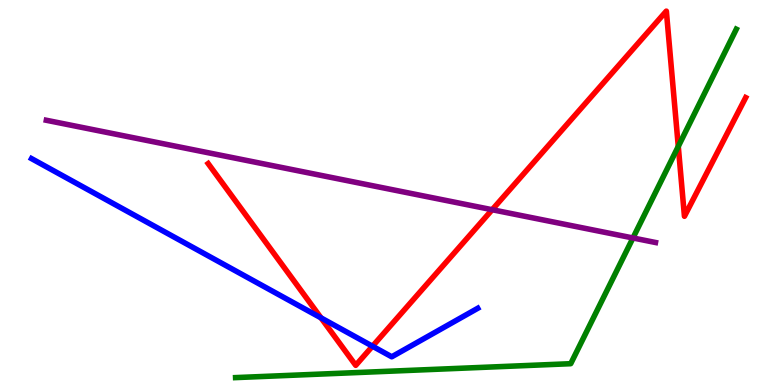[{'lines': ['blue', 'red'], 'intersections': [{'x': 4.14, 'y': 1.74}, {'x': 4.81, 'y': 1.01}]}, {'lines': ['green', 'red'], 'intersections': [{'x': 8.75, 'y': 6.2}]}, {'lines': ['purple', 'red'], 'intersections': [{'x': 6.35, 'y': 4.55}]}, {'lines': ['blue', 'green'], 'intersections': []}, {'lines': ['blue', 'purple'], 'intersections': []}, {'lines': ['green', 'purple'], 'intersections': [{'x': 8.17, 'y': 3.82}]}]